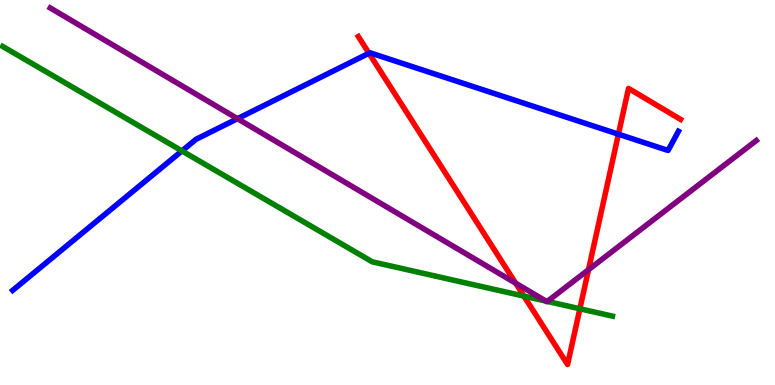[{'lines': ['blue', 'red'], 'intersections': [{'x': 4.76, 'y': 8.62}, {'x': 7.98, 'y': 6.51}]}, {'lines': ['green', 'red'], 'intersections': [{'x': 6.76, 'y': 2.31}, {'x': 7.48, 'y': 1.98}]}, {'lines': ['purple', 'red'], 'intersections': [{'x': 6.65, 'y': 2.64}, {'x': 7.59, 'y': 2.99}]}, {'lines': ['blue', 'green'], 'intersections': [{'x': 2.35, 'y': 6.08}]}, {'lines': ['blue', 'purple'], 'intersections': [{'x': 3.06, 'y': 6.92}]}, {'lines': ['green', 'purple'], 'intersections': [{'x': 7.04, 'y': 2.18}, {'x': 7.06, 'y': 2.17}]}]